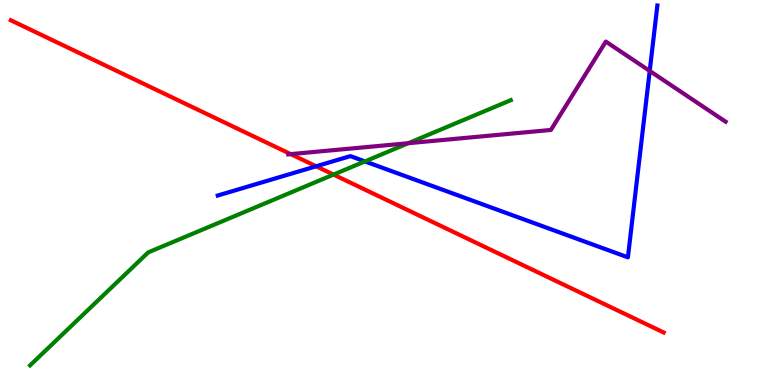[{'lines': ['blue', 'red'], 'intersections': [{'x': 4.08, 'y': 5.68}]}, {'lines': ['green', 'red'], 'intersections': [{'x': 4.3, 'y': 5.47}]}, {'lines': ['purple', 'red'], 'intersections': [{'x': 3.75, 'y': 6.0}]}, {'lines': ['blue', 'green'], 'intersections': [{'x': 4.71, 'y': 5.81}]}, {'lines': ['blue', 'purple'], 'intersections': [{'x': 8.38, 'y': 8.16}]}, {'lines': ['green', 'purple'], 'intersections': [{'x': 5.27, 'y': 6.28}]}]